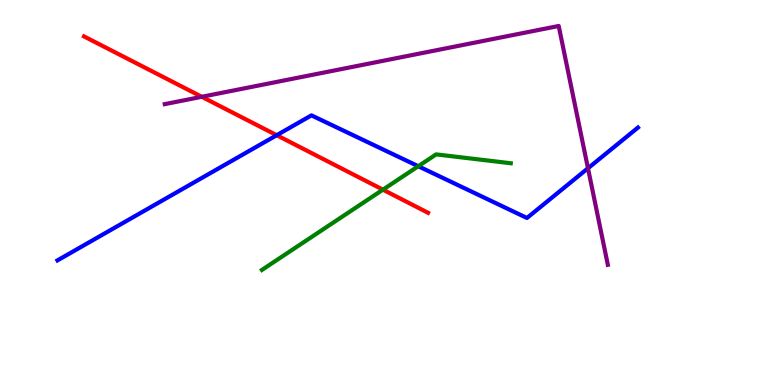[{'lines': ['blue', 'red'], 'intersections': [{'x': 3.57, 'y': 6.49}]}, {'lines': ['green', 'red'], 'intersections': [{'x': 4.94, 'y': 5.07}]}, {'lines': ['purple', 'red'], 'intersections': [{'x': 2.6, 'y': 7.49}]}, {'lines': ['blue', 'green'], 'intersections': [{'x': 5.4, 'y': 5.68}]}, {'lines': ['blue', 'purple'], 'intersections': [{'x': 7.59, 'y': 5.63}]}, {'lines': ['green', 'purple'], 'intersections': []}]